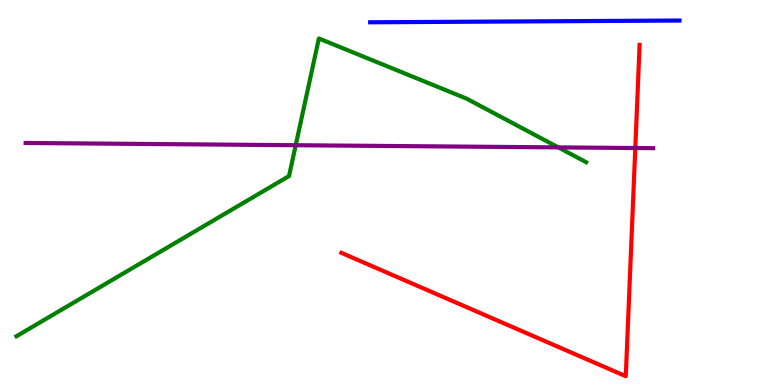[{'lines': ['blue', 'red'], 'intersections': []}, {'lines': ['green', 'red'], 'intersections': []}, {'lines': ['purple', 'red'], 'intersections': [{'x': 8.2, 'y': 6.16}]}, {'lines': ['blue', 'green'], 'intersections': []}, {'lines': ['blue', 'purple'], 'intersections': []}, {'lines': ['green', 'purple'], 'intersections': [{'x': 3.82, 'y': 6.23}, {'x': 7.2, 'y': 6.17}]}]